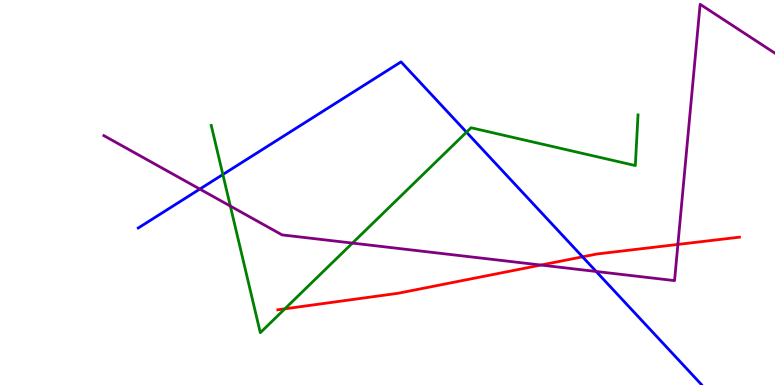[{'lines': ['blue', 'red'], 'intersections': [{'x': 7.52, 'y': 3.33}]}, {'lines': ['green', 'red'], 'intersections': [{'x': 3.68, 'y': 1.98}]}, {'lines': ['purple', 'red'], 'intersections': [{'x': 6.98, 'y': 3.12}, {'x': 8.75, 'y': 3.65}]}, {'lines': ['blue', 'green'], 'intersections': [{'x': 2.88, 'y': 5.47}, {'x': 6.02, 'y': 6.57}]}, {'lines': ['blue', 'purple'], 'intersections': [{'x': 2.58, 'y': 5.09}, {'x': 7.69, 'y': 2.95}]}, {'lines': ['green', 'purple'], 'intersections': [{'x': 2.97, 'y': 4.65}, {'x': 4.55, 'y': 3.69}]}]